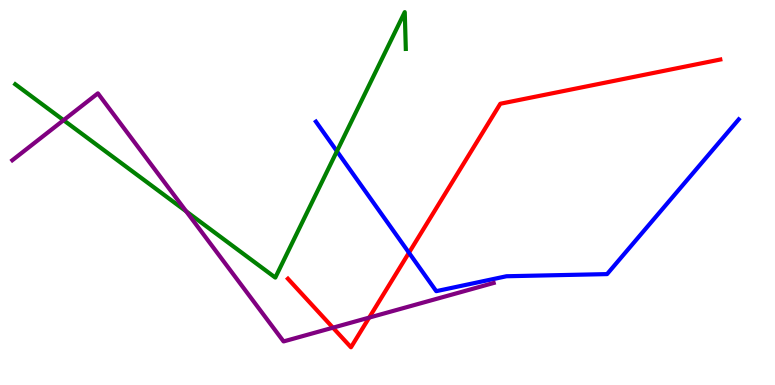[{'lines': ['blue', 'red'], 'intersections': [{'x': 5.28, 'y': 3.44}]}, {'lines': ['green', 'red'], 'intersections': []}, {'lines': ['purple', 'red'], 'intersections': [{'x': 4.3, 'y': 1.49}, {'x': 4.76, 'y': 1.75}]}, {'lines': ['blue', 'green'], 'intersections': [{'x': 4.35, 'y': 6.07}]}, {'lines': ['blue', 'purple'], 'intersections': []}, {'lines': ['green', 'purple'], 'intersections': [{'x': 0.82, 'y': 6.88}, {'x': 2.4, 'y': 4.51}]}]